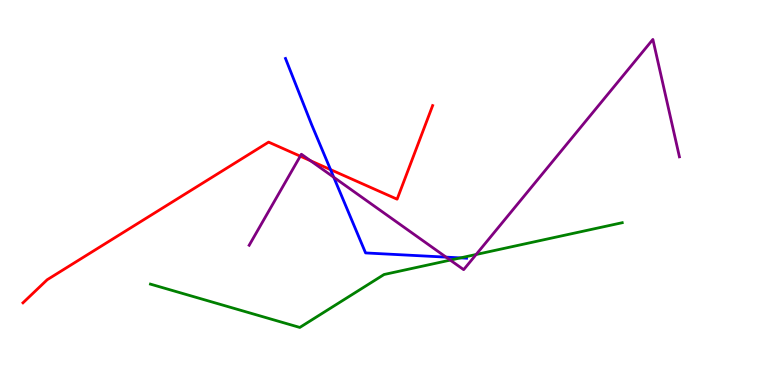[{'lines': ['blue', 'red'], 'intersections': [{'x': 4.27, 'y': 5.59}]}, {'lines': ['green', 'red'], 'intersections': []}, {'lines': ['purple', 'red'], 'intersections': [{'x': 3.87, 'y': 5.94}, {'x': 4.01, 'y': 5.83}]}, {'lines': ['blue', 'green'], 'intersections': [{'x': 5.94, 'y': 3.3}]}, {'lines': ['blue', 'purple'], 'intersections': [{'x': 4.31, 'y': 5.4}, {'x': 5.76, 'y': 3.32}]}, {'lines': ['green', 'purple'], 'intersections': [{'x': 5.81, 'y': 3.24}, {'x': 6.14, 'y': 3.39}]}]